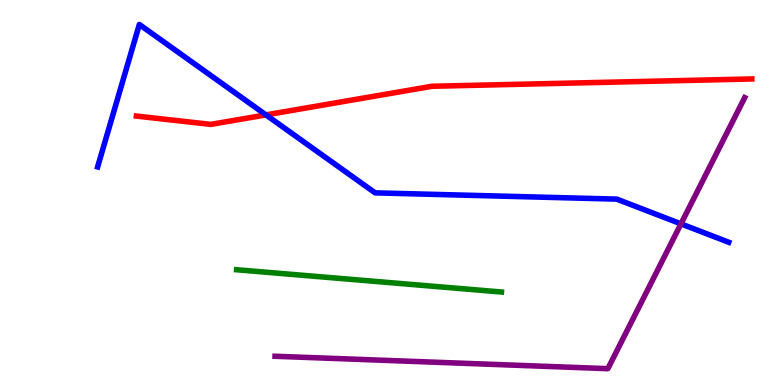[{'lines': ['blue', 'red'], 'intersections': [{'x': 3.43, 'y': 7.02}]}, {'lines': ['green', 'red'], 'intersections': []}, {'lines': ['purple', 'red'], 'intersections': []}, {'lines': ['blue', 'green'], 'intersections': []}, {'lines': ['blue', 'purple'], 'intersections': [{'x': 8.79, 'y': 4.19}]}, {'lines': ['green', 'purple'], 'intersections': []}]